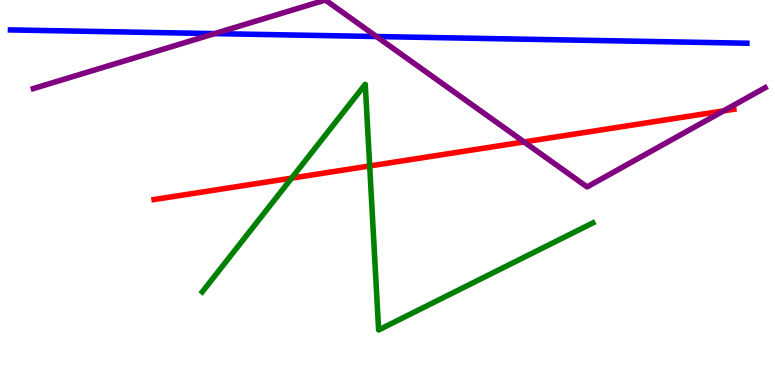[{'lines': ['blue', 'red'], 'intersections': []}, {'lines': ['green', 'red'], 'intersections': [{'x': 3.76, 'y': 5.37}, {'x': 4.77, 'y': 5.69}]}, {'lines': ['purple', 'red'], 'intersections': [{'x': 6.76, 'y': 6.31}, {'x': 9.34, 'y': 7.12}]}, {'lines': ['blue', 'green'], 'intersections': []}, {'lines': ['blue', 'purple'], 'intersections': [{'x': 2.77, 'y': 9.13}, {'x': 4.86, 'y': 9.05}]}, {'lines': ['green', 'purple'], 'intersections': []}]